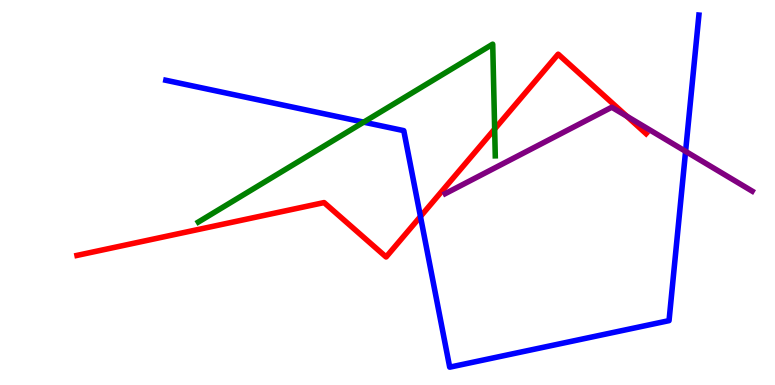[{'lines': ['blue', 'red'], 'intersections': [{'x': 5.43, 'y': 4.38}]}, {'lines': ['green', 'red'], 'intersections': [{'x': 6.38, 'y': 6.65}]}, {'lines': ['purple', 'red'], 'intersections': [{'x': 8.09, 'y': 6.98}]}, {'lines': ['blue', 'green'], 'intersections': [{'x': 4.69, 'y': 6.83}]}, {'lines': ['blue', 'purple'], 'intersections': [{'x': 8.85, 'y': 6.07}]}, {'lines': ['green', 'purple'], 'intersections': []}]